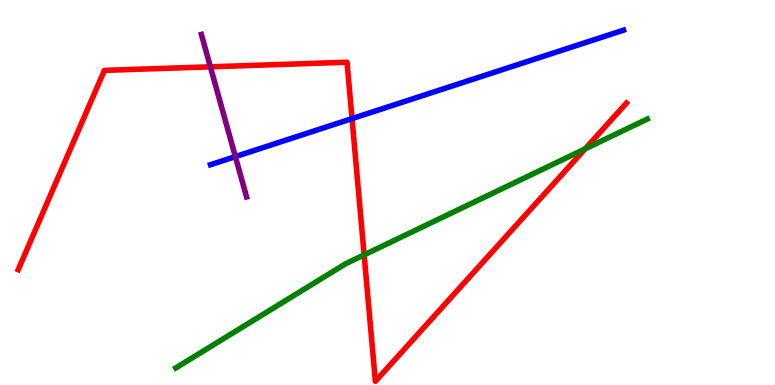[{'lines': ['blue', 'red'], 'intersections': [{'x': 4.54, 'y': 6.92}]}, {'lines': ['green', 'red'], 'intersections': [{'x': 4.7, 'y': 3.38}, {'x': 7.55, 'y': 6.13}]}, {'lines': ['purple', 'red'], 'intersections': [{'x': 2.71, 'y': 8.26}]}, {'lines': ['blue', 'green'], 'intersections': []}, {'lines': ['blue', 'purple'], 'intersections': [{'x': 3.04, 'y': 5.93}]}, {'lines': ['green', 'purple'], 'intersections': []}]